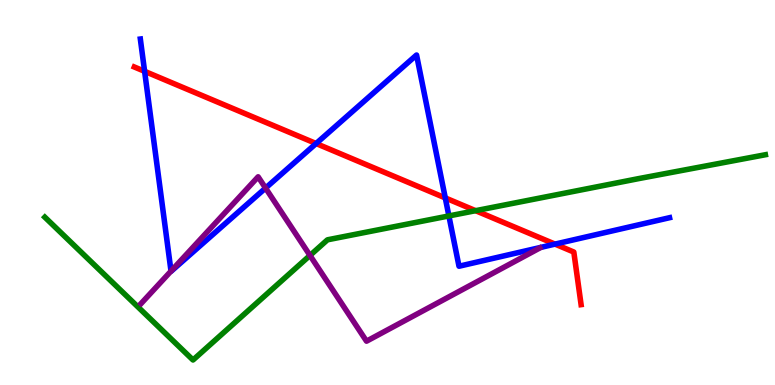[{'lines': ['blue', 'red'], 'intersections': [{'x': 1.87, 'y': 8.15}, {'x': 4.08, 'y': 6.27}, {'x': 5.75, 'y': 4.86}, {'x': 7.16, 'y': 3.66}]}, {'lines': ['green', 'red'], 'intersections': [{'x': 6.14, 'y': 4.53}]}, {'lines': ['purple', 'red'], 'intersections': []}, {'lines': ['blue', 'green'], 'intersections': [{'x': 5.79, 'y': 4.39}]}, {'lines': ['blue', 'purple'], 'intersections': [{'x': 2.21, 'y': 2.96}, {'x': 3.43, 'y': 5.12}]}, {'lines': ['green', 'purple'], 'intersections': [{'x': 4.0, 'y': 3.37}]}]